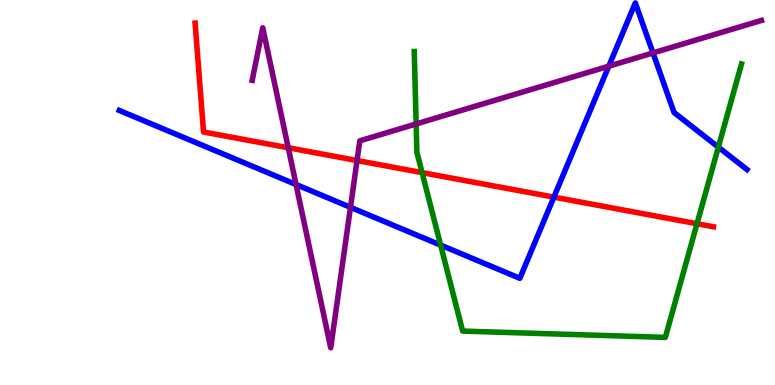[{'lines': ['blue', 'red'], 'intersections': [{'x': 7.15, 'y': 4.88}]}, {'lines': ['green', 'red'], 'intersections': [{'x': 5.45, 'y': 5.52}, {'x': 8.99, 'y': 4.19}]}, {'lines': ['purple', 'red'], 'intersections': [{'x': 3.72, 'y': 6.16}, {'x': 4.61, 'y': 5.83}]}, {'lines': ['blue', 'green'], 'intersections': [{'x': 5.69, 'y': 3.63}, {'x': 9.27, 'y': 6.18}]}, {'lines': ['blue', 'purple'], 'intersections': [{'x': 3.82, 'y': 5.21}, {'x': 4.52, 'y': 4.62}, {'x': 7.86, 'y': 8.28}, {'x': 8.43, 'y': 8.63}]}, {'lines': ['green', 'purple'], 'intersections': [{'x': 5.37, 'y': 6.78}]}]